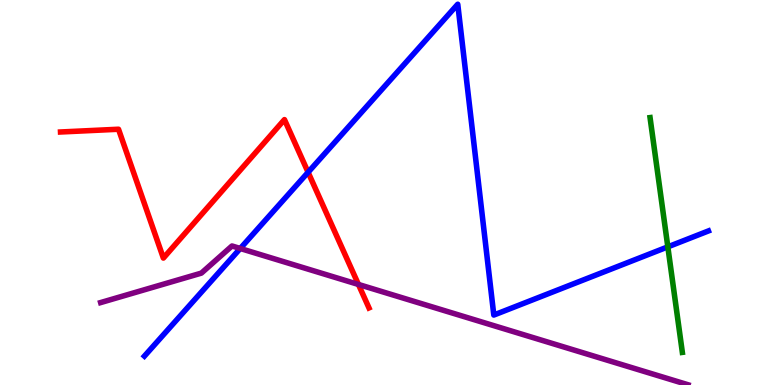[{'lines': ['blue', 'red'], 'intersections': [{'x': 3.98, 'y': 5.53}]}, {'lines': ['green', 'red'], 'intersections': []}, {'lines': ['purple', 'red'], 'intersections': [{'x': 4.63, 'y': 2.61}]}, {'lines': ['blue', 'green'], 'intersections': [{'x': 8.62, 'y': 3.59}]}, {'lines': ['blue', 'purple'], 'intersections': [{'x': 3.1, 'y': 3.55}]}, {'lines': ['green', 'purple'], 'intersections': []}]